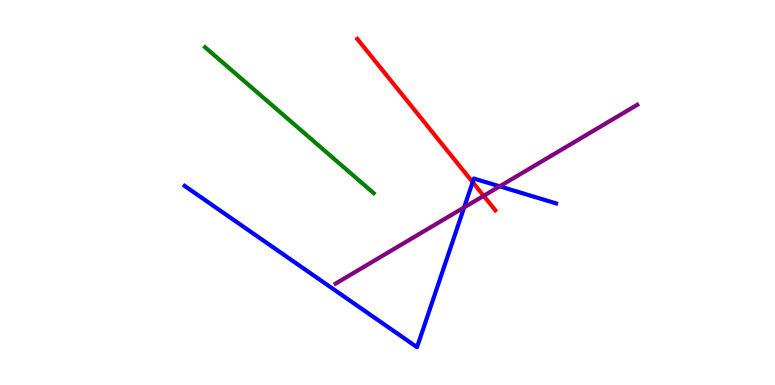[{'lines': ['blue', 'red'], 'intersections': [{'x': 6.1, 'y': 5.27}]}, {'lines': ['green', 'red'], 'intersections': []}, {'lines': ['purple', 'red'], 'intersections': [{'x': 6.24, 'y': 4.91}]}, {'lines': ['blue', 'green'], 'intersections': []}, {'lines': ['blue', 'purple'], 'intersections': [{'x': 5.99, 'y': 4.61}, {'x': 6.45, 'y': 5.16}]}, {'lines': ['green', 'purple'], 'intersections': []}]